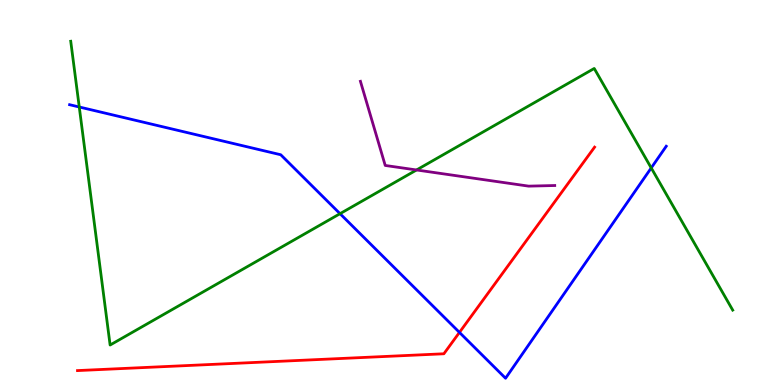[{'lines': ['blue', 'red'], 'intersections': [{'x': 5.93, 'y': 1.37}]}, {'lines': ['green', 'red'], 'intersections': []}, {'lines': ['purple', 'red'], 'intersections': []}, {'lines': ['blue', 'green'], 'intersections': [{'x': 1.02, 'y': 7.22}, {'x': 4.39, 'y': 4.45}, {'x': 8.4, 'y': 5.64}]}, {'lines': ['blue', 'purple'], 'intersections': []}, {'lines': ['green', 'purple'], 'intersections': [{'x': 5.37, 'y': 5.59}]}]